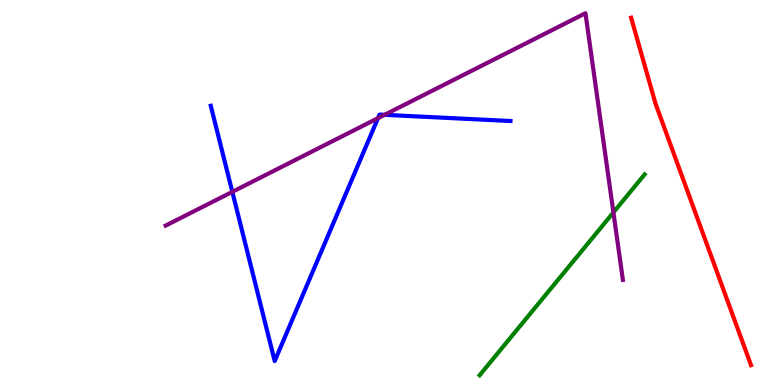[{'lines': ['blue', 'red'], 'intersections': []}, {'lines': ['green', 'red'], 'intersections': []}, {'lines': ['purple', 'red'], 'intersections': []}, {'lines': ['blue', 'green'], 'intersections': []}, {'lines': ['blue', 'purple'], 'intersections': [{'x': 3.0, 'y': 5.02}, {'x': 4.88, 'y': 6.93}, {'x': 4.96, 'y': 7.02}]}, {'lines': ['green', 'purple'], 'intersections': [{'x': 7.91, 'y': 4.48}]}]